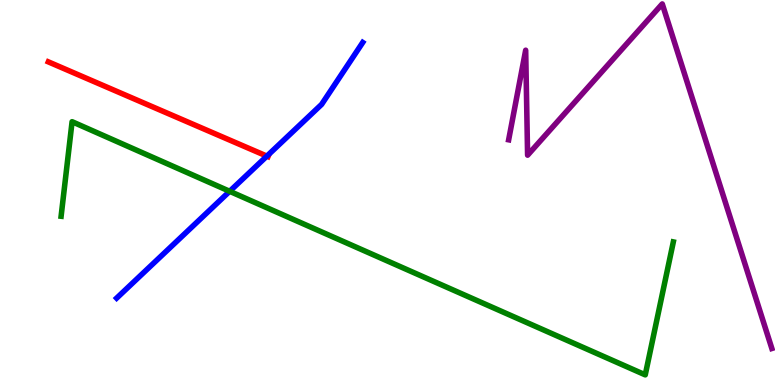[{'lines': ['blue', 'red'], 'intersections': [{'x': 3.44, 'y': 5.94}]}, {'lines': ['green', 'red'], 'intersections': []}, {'lines': ['purple', 'red'], 'intersections': []}, {'lines': ['blue', 'green'], 'intersections': [{'x': 2.96, 'y': 5.03}]}, {'lines': ['blue', 'purple'], 'intersections': []}, {'lines': ['green', 'purple'], 'intersections': []}]